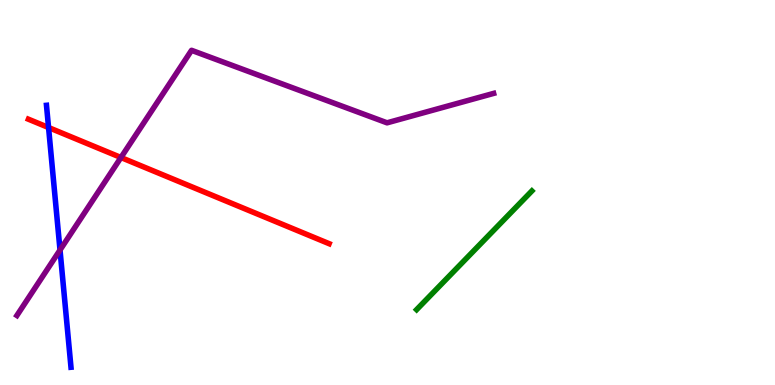[{'lines': ['blue', 'red'], 'intersections': [{'x': 0.627, 'y': 6.69}]}, {'lines': ['green', 'red'], 'intersections': []}, {'lines': ['purple', 'red'], 'intersections': [{'x': 1.56, 'y': 5.91}]}, {'lines': ['blue', 'green'], 'intersections': []}, {'lines': ['blue', 'purple'], 'intersections': [{'x': 0.774, 'y': 3.51}]}, {'lines': ['green', 'purple'], 'intersections': []}]